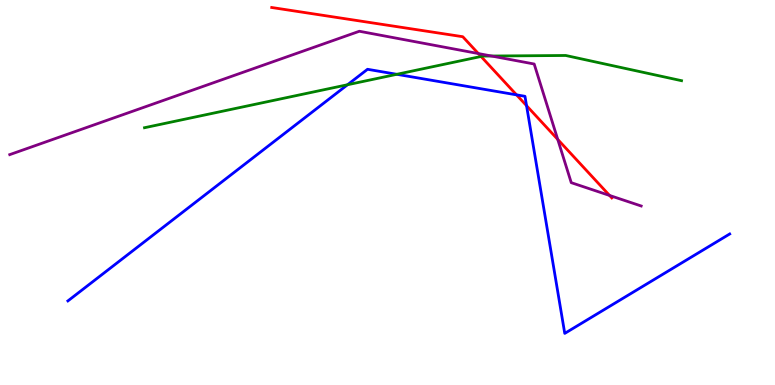[{'lines': ['blue', 'red'], 'intersections': [{'x': 6.67, 'y': 7.54}, {'x': 6.79, 'y': 7.26}]}, {'lines': ['green', 'red'], 'intersections': [{'x': 6.21, 'y': 8.53}]}, {'lines': ['purple', 'red'], 'intersections': [{'x': 6.17, 'y': 8.61}, {'x': 7.2, 'y': 6.38}, {'x': 7.87, 'y': 4.92}]}, {'lines': ['blue', 'green'], 'intersections': [{'x': 4.48, 'y': 7.8}, {'x': 5.12, 'y': 8.07}]}, {'lines': ['blue', 'purple'], 'intersections': []}, {'lines': ['green', 'purple'], 'intersections': [{'x': 6.34, 'y': 8.55}]}]